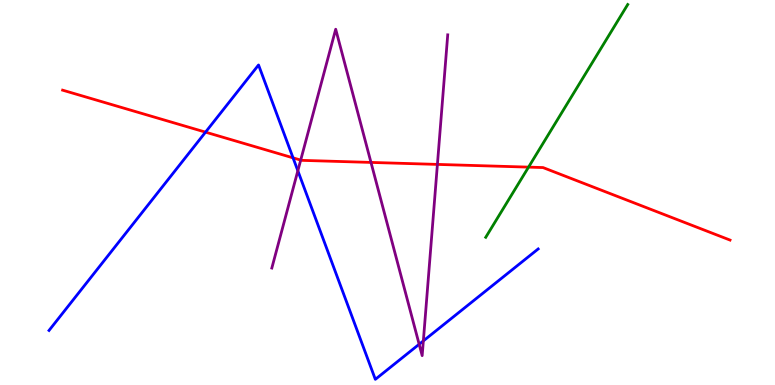[{'lines': ['blue', 'red'], 'intersections': [{'x': 2.65, 'y': 6.57}, {'x': 3.78, 'y': 5.9}]}, {'lines': ['green', 'red'], 'intersections': [{'x': 6.82, 'y': 5.66}]}, {'lines': ['purple', 'red'], 'intersections': [{'x': 3.88, 'y': 5.84}, {'x': 4.79, 'y': 5.78}, {'x': 5.64, 'y': 5.73}]}, {'lines': ['blue', 'green'], 'intersections': []}, {'lines': ['blue', 'purple'], 'intersections': [{'x': 3.84, 'y': 5.56}, {'x': 5.41, 'y': 1.06}, {'x': 5.46, 'y': 1.15}]}, {'lines': ['green', 'purple'], 'intersections': []}]